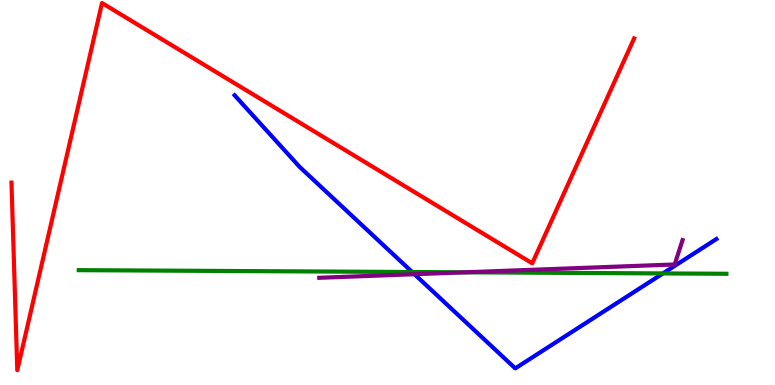[{'lines': ['blue', 'red'], 'intersections': []}, {'lines': ['green', 'red'], 'intersections': []}, {'lines': ['purple', 'red'], 'intersections': []}, {'lines': ['blue', 'green'], 'intersections': [{'x': 5.32, 'y': 2.93}, {'x': 8.55, 'y': 2.9}]}, {'lines': ['blue', 'purple'], 'intersections': [{'x': 5.35, 'y': 2.88}]}, {'lines': ['green', 'purple'], 'intersections': [{'x': 6.0, 'y': 2.93}]}]